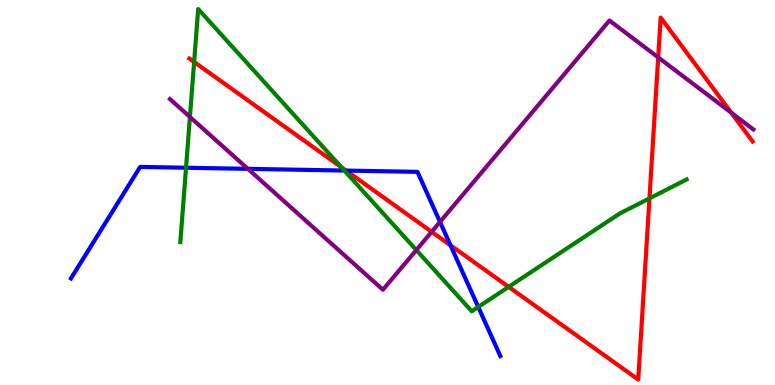[{'lines': ['blue', 'red'], 'intersections': [{'x': 4.47, 'y': 5.57}, {'x': 5.81, 'y': 3.63}]}, {'lines': ['green', 'red'], 'intersections': [{'x': 2.5, 'y': 8.39}, {'x': 4.41, 'y': 5.66}, {'x': 6.56, 'y': 2.55}, {'x': 8.38, 'y': 4.85}]}, {'lines': ['purple', 'red'], 'intersections': [{'x': 5.57, 'y': 3.98}, {'x': 8.49, 'y': 8.51}, {'x': 9.44, 'y': 7.07}]}, {'lines': ['blue', 'green'], 'intersections': [{'x': 2.4, 'y': 5.64}, {'x': 4.44, 'y': 5.57}, {'x': 6.17, 'y': 2.03}]}, {'lines': ['blue', 'purple'], 'intersections': [{'x': 3.2, 'y': 5.61}, {'x': 5.68, 'y': 4.24}]}, {'lines': ['green', 'purple'], 'intersections': [{'x': 2.45, 'y': 6.96}, {'x': 5.37, 'y': 3.51}]}]